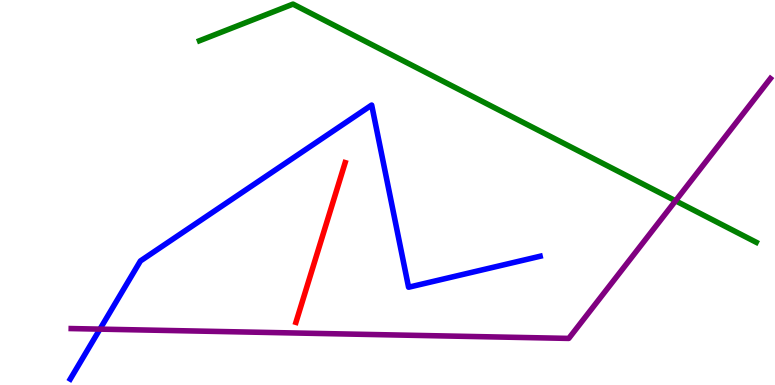[{'lines': ['blue', 'red'], 'intersections': []}, {'lines': ['green', 'red'], 'intersections': []}, {'lines': ['purple', 'red'], 'intersections': []}, {'lines': ['blue', 'green'], 'intersections': []}, {'lines': ['blue', 'purple'], 'intersections': [{'x': 1.29, 'y': 1.45}]}, {'lines': ['green', 'purple'], 'intersections': [{'x': 8.72, 'y': 4.78}]}]